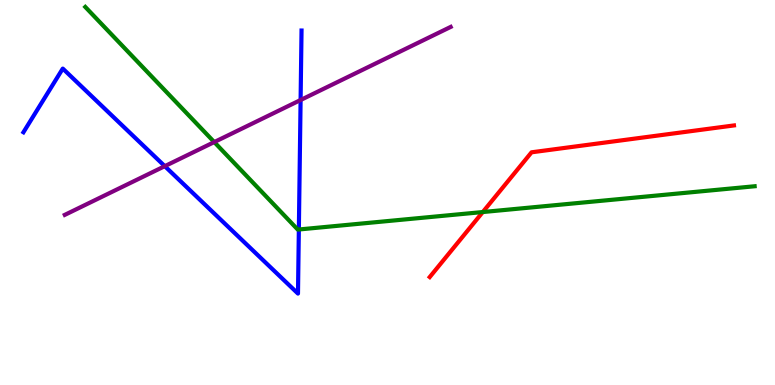[{'lines': ['blue', 'red'], 'intersections': []}, {'lines': ['green', 'red'], 'intersections': [{'x': 6.23, 'y': 4.49}]}, {'lines': ['purple', 'red'], 'intersections': []}, {'lines': ['blue', 'green'], 'intersections': [{'x': 3.86, 'y': 4.04}]}, {'lines': ['blue', 'purple'], 'intersections': [{'x': 2.13, 'y': 5.68}, {'x': 3.88, 'y': 7.4}]}, {'lines': ['green', 'purple'], 'intersections': [{'x': 2.76, 'y': 6.31}]}]